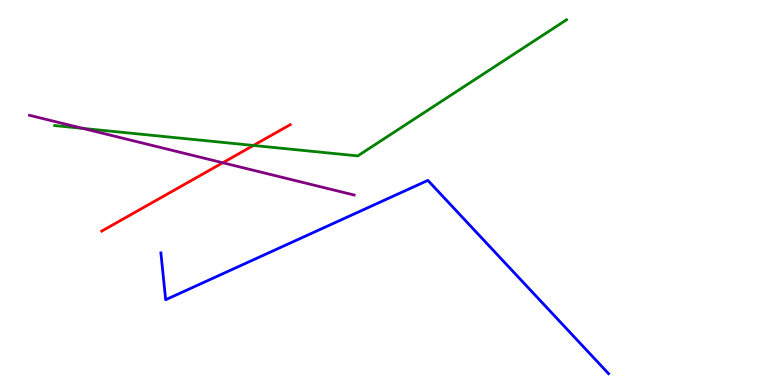[{'lines': ['blue', 'red'], 'intersections': []}, {'lines': ['green', 'red'], 'intersections': [{'x': 3.27, 'y': 6.22}]}, {'lines': ['purple', 'red'], 'intersections': [{'x': 2.87, 'y': 5.77}]}, {'lines': ['blue', 'green'], 'intersections': []}, {'lines': ['blue', 'purple'], 'intersections': []}, {'lines': ['green', 'purple'], 'intersections': [{'x': 1.07, 'y': 6.66}]}]